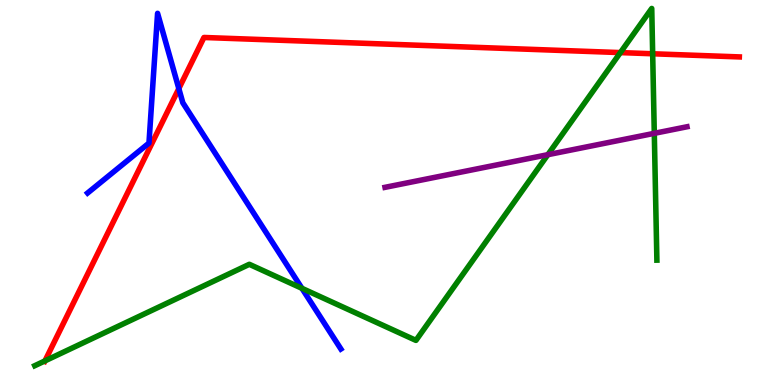[{'lines': ['blue', 'red'], 'intersections': [{'x': 2.31, 'y': 7.7}]}, {'lines': ['green', 'red'], 'intersections': [{'x': 0.58, 'y': 0.626}, {'x': 8.0, 'y': 8.63}, {'x': 8.42, 'y': 8.6}]}, {'lines': ['purple', 'red'], 'intersections': []}, {'lines': ['blue', 'green'], 'intersections': [{'x': 3.9, 'y': 2.51}]}, {'lines': ['blue', 'purple'], 'intersections': []}, {'lines': ['green', 'purple'], 'intersections': [{'x': 7.07, 'y': 5.98}, {'x': 8.44, 'y': 6.54}]}]